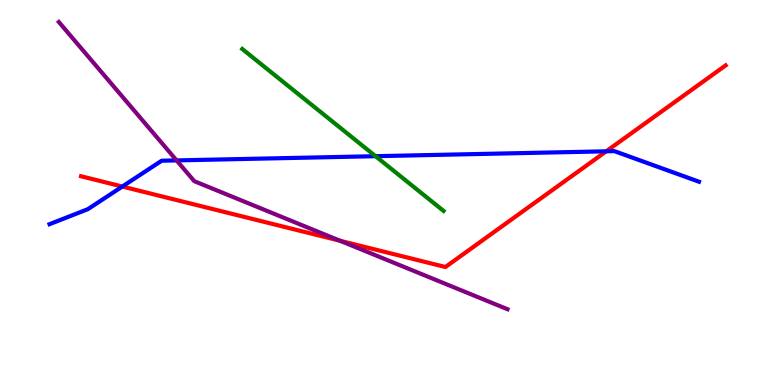[{'lines': ['blue', 'red'], 'intersections': [{'x': 1.58, 'y': 5.15}, {'x': 7.82, 'y': 6.07}]}, {'lines': ['green', 'red'], 'intersections': []}, {'lines': ['purple', 'red'], 'intersections': [{'x': 4.39, 'y': 3.75}]}, {'lines': ['blue', 'green'], 'intersections': [{'x': 4.85, 'y': 5.94}]}, {'lines': ['blue', 'purple'], 'intersections': [{'x': 2.28, 'y': 5.83}]}, {'lines': ['green', 'purple'], 'intersections': []}]